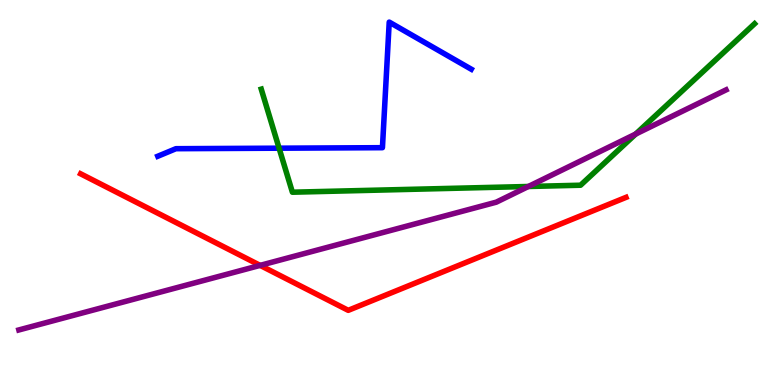[{'lines': ['blue', 'red'], 'intersections': []}, {'lines': ['green', 'red'], 'intersections': []}, {'lines': ['purple', 'red'], 'intersections': [{'x': 3.36, 'y': 3.11}]}, {'lines': ['blue', 'green'], 'intersections': [{'x': 3.6, 'y': 6.15}]}, {'lines': ['blue', 'purple'], 'intersections': []}, {'lines': ['green', 'purple'], 'intersections': [{'x': 6.82, 'y': 5.16}, {'x': 8.2, 'y': 6.52}]}]